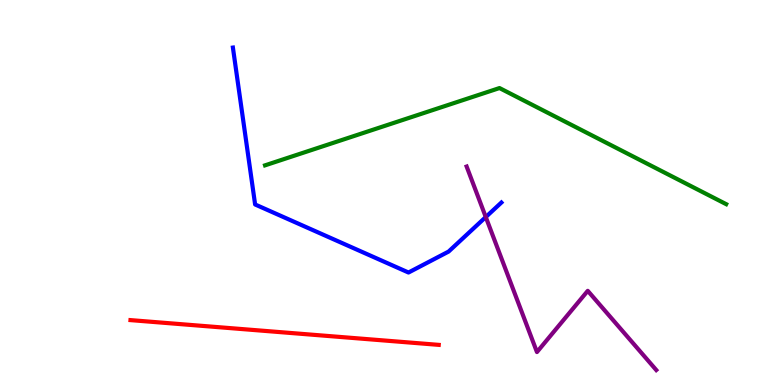[{'lines': ['blue', 'red'], 'intersections': []}, {'lines': ['green', 'red'], 'intersections': []}, {'lines': ['purple', 'red'], 'intersections': []}, {'lines': ['blue', 'green'], 'intersections': []}, {'lines': ['blue', 'purple'], 'intersections': [{'x': 6.27, 'y': 4.36}]}, {'lines': ['green', 'purple'], 'intersections': []}]